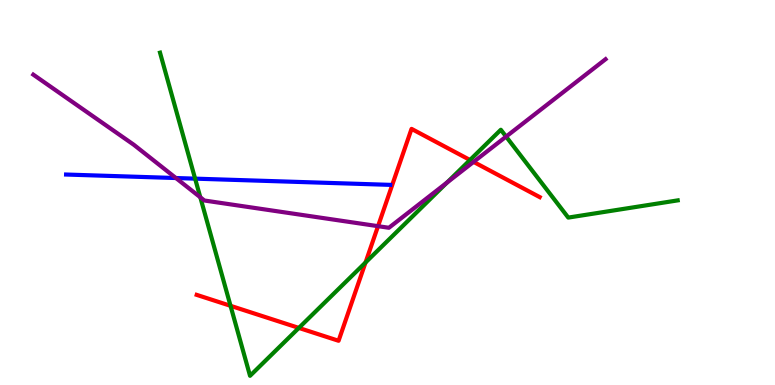[{'lines': ['blue', 'red'], 'intersections': []}, {'lines': ['green', 'red'], 'intersections': [{'x': 2.97, 'y': 2.06}, {'x': 3.86, 'y': 1.48}, {'x': 4.72, 'y': 3.18}, {'x': 6.06, 'y': 5.84}]}, {'lines': ['purple', 'red'], 'intersections': [{'x': 4.88, 'y': 4.13}, {'x': 6.11, 'y': 5.79}]}, {'lines': ['blue', 'green'], 'intersections': [{'x': 2.52, 'y': 5.36}]}, {'lines': ['blue', 'purple'], 'intersections': [{'x': 2.27, 'y': 5.38}]}, {'lines': ['green', 'purple'], 'intersections': [{'x': 2.58, 'y': 4.88}, {'x': 5.77, 'y': 5.26}, {'x': 6.53, 'y': 6.45}]}]